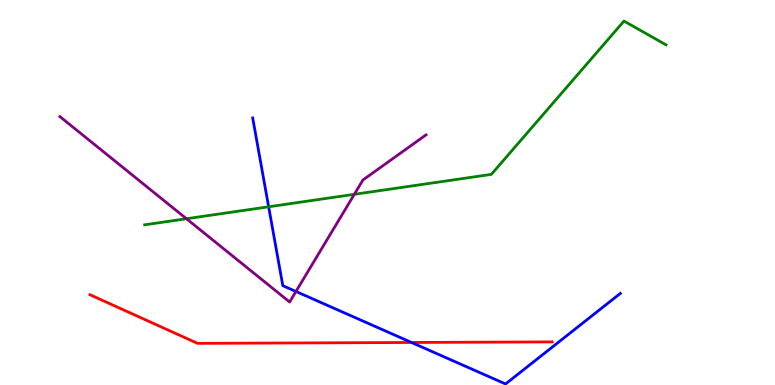[{'lines': ['blue', 'red'], 'intersections': [{'x': 5.31, 'y': 1.1}]}, {'lines': ['green', 'red'], 'intersections': []}, {'lines': ['purple', 'red'], 'intersections': []}, {'lines': ['blue', 'green'], 'intersections': [{'x': 3.47, 'y': 4.63}]}, {'lines': ['blue', 'purple'], 'intersections': [{'x': 3.82, 'y': 2.43}]}, {'lines': ['green', 'purple'], 'intersections': [{'x': 2.41, 'y': 4.32}, {'x': 4.57, 'y': 4.95}]}]